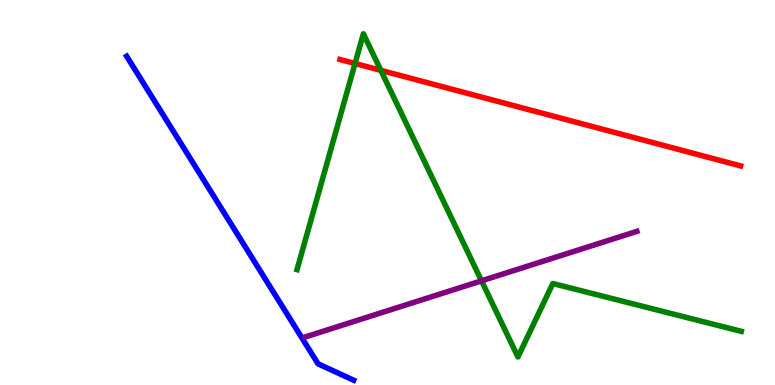[{'lines': ['blue', 'red'], 'intersections': []}, {'lines': ['green', 'red'], 'intersections': [{'x': 4.58, 'y': 8.35}, {'x': 4.91, 'y': 8.17}]}, {'lines': ['purple', 'red'], 'intersections': []}, {'lines': ['blue', 'green'], 'intersections': []}, {'lines': ['blue', 'purple'], 'intersections': []}, {'lines': ['green', 'purple'], 'intersections': [{'x': 6.21, 'y': 2.71}]}]